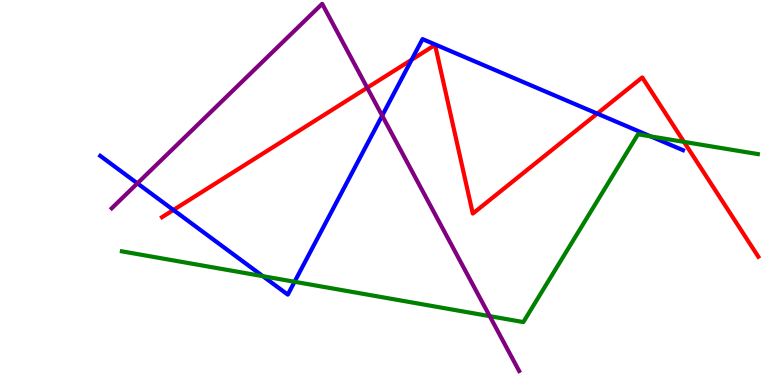[{'lines': ['blue', 'red'], 'intersections': [{'x': 2.24, 'y': 4.55}, {'x': 5.31, 'y': 8.45}, {'x': 7.71, 'y': 7.05}]}, {'lines': ['green', 'red'], 'intersections': [{'x': 8.83, 'y': 6.31}]}, {'lines': ['purple', 'red'], 'intersections': [{'x': 4.74, 'y': 7.72}]}, {'lines': ['blue', 'green'], 'intersections': [{'x': 3.39, 'y': 2.83}, {'x': 3.8, 'y': 2.68}, {'x': 8.4, 'y': 6.46}]}, {'lines': ['blue', 'purple'], 'intersections': [{'x': 1.77, 'y': 5.24}, {'x': 4.93, 'y': 7.0}]}, {'lines': ['green', 'purple'], 'intersections': [{'x': 6.32, 'y': 1.79}]}]